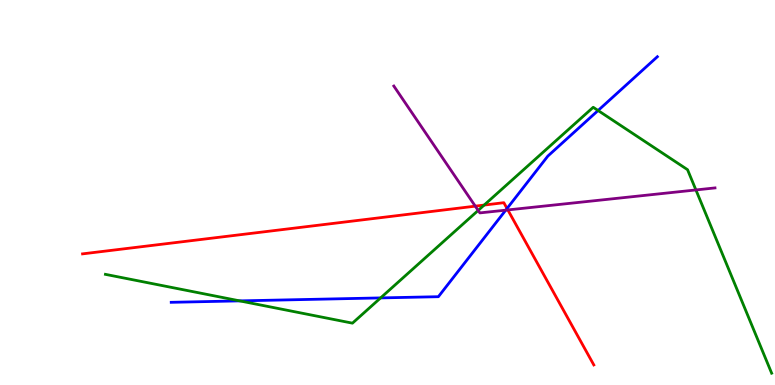[{'lines': ['blue', 'red'], 'intersections': [{'x': 6.54, 'y': 4.58}]}, {'lines': ['green', 'red'], 'intersections': [{'x': 6.25, 'y': 4.67}]}, {'lines': ['purple', 'red'], 'intersections': [{'x': 6.13, 'y': 4.65}, {'x': 6.55, 'y': 4.55}]}, {'lines': ['blue', 'green'], 'intersections': [{'x': 3.09, 'y': 2.18}, {'x': 4.91, 'y': 2.26}, {'x': 7.72, 'y': 7.13}]}, {'lines': ['blue', 'purple'], 'intersections': [{'x': 6.53, 'y': 4.54}]}, {'lines': ['green', 'purple'], 'intersections': [{'x': 6.17, 'y': 4.53}, {'x': 8.98, 'y': 5.07}]}]